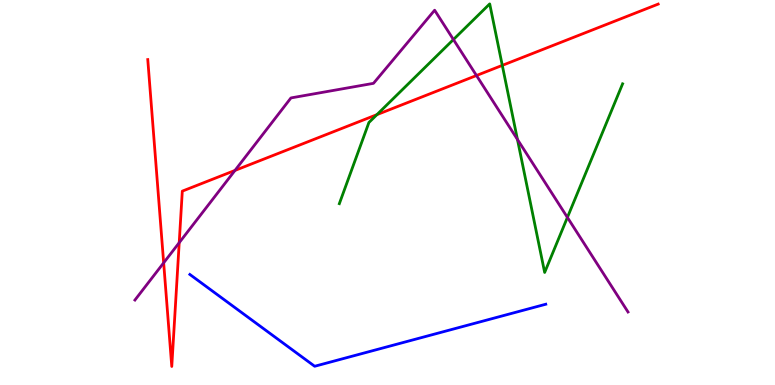[{'lines': ['blue', 'red'], 'intersections': []}, {'lines': ['green', 'red'], 'intersections': [{'x': 4.86, 'y': 7.02}, {'x': 6.48, 'y': 8.3}]}, {'lines': ['purple', 'red'], 'intersections': [{'x': 2.11, 'y': 3.17}, {'x': 2.31, 'y': 3.7}, {'x': 3.03, 'y': 5.57}, {'x': 6.15, 'y': 8.04}]}, {'lines': ['blue', 'green'], 'intersections': []}, {'lines': ['blue', 'purple'], 'intersections': []}, {'lines': ['green', 'purple'], 'intersections': [{'x': 5.85, 'y': 8.97}, {'x': 6.68, 'y': 6.38}, {'x': 7.32, 'y': 4.35}]}]